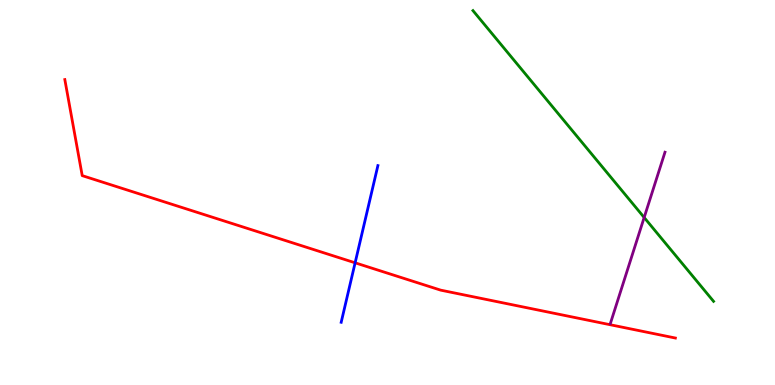[{'lines': ['blue', 'red'], 'intersections': [{'x': 4.58, 'y': 3.17}]}, {'lines': ['green', 'red'], 'intersections': []}, {'lines': ['purple', 'red'], 'intersections': []}, {'lines': ['blue', 'green'], 'intersections': []}, {'lines': ['blue', 'purple'], 'intersections': []}, {'lines': ['green', 'purple'], 'intersections': [{'x': 8.31, 'y': 4.35}]}]